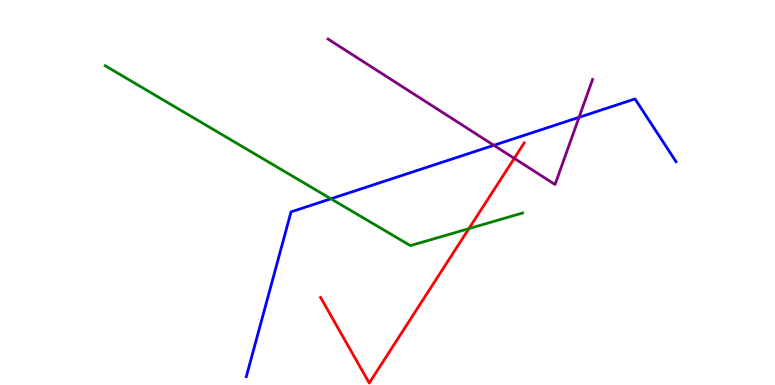[{'lines': ['blue', 'red'], 'intersections': []}, {'lines': ['green', 'red'], 'intersections': [{'x': 6.05, 'y': 4.06}]}, {'lines': ['purple', 'red'], 'intersections': [{'x': 6.64, 'y': 5.89}]}, {'lines': ['blue', 'green'], 'intersections': [{'x': 4.27, 'y': 4.84}]}, {'lines': ['blue', 'purple'], 'intersections': [{'x': 6.37, 'y': 6.23}, {'x': 7.47, 'y': 6.95}]}, {'lines': ['green', 'purple'], 'intersections': []}]